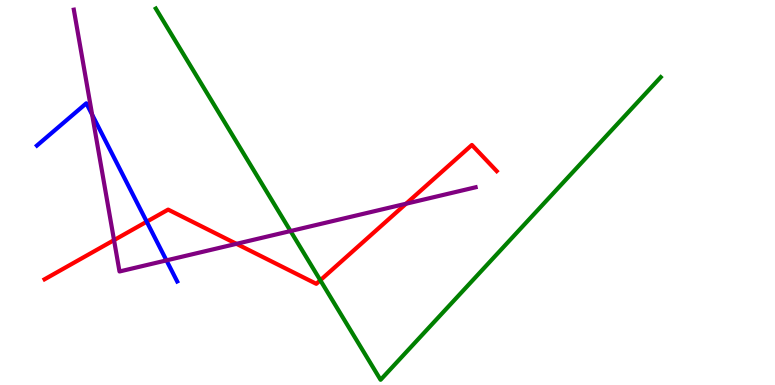[{'lines': ['blue', 'red'], 'intersections': [{'x': 1.89, 'y': 4.24}]}, {'lines': ['green', 'red'], 'intersections': [{'x': 4.13, 'y': 2.72}]}, {'lines': ['purple', 'red'], 'intersections': [{'x': 1.47, 'y': 3.76}, {'x': 3.05, 'y': 3.67}, {'x': 5.24, 'y': 4.71}]}, {'lines': ['blue', 'green'], 'intersections': []}, {'lines': ['blue', 'purple'], 'intersections': [{'x': 1.19, 'y': 7.02}, {'x': 2.15, 'y': 3.24}]}, {'lines': ['green', 'purple'], 'intersections': [{'x': 3.75, 'y': 4.0}]}]